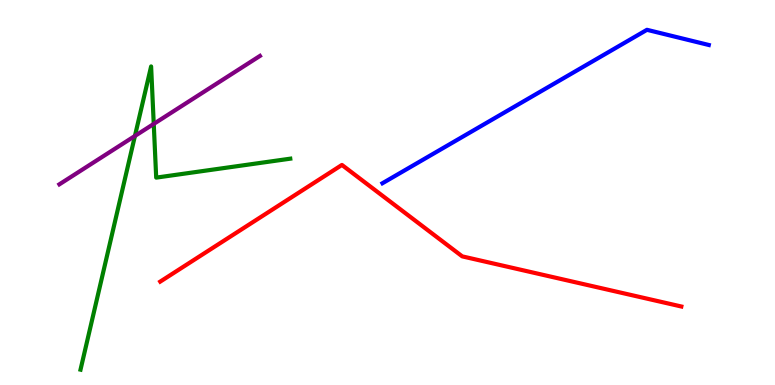[{'lines': ['blue', 'red'], 'intersections': []}, {'lines': ['green', 'red'], 'intersections': []}, {'lines': ['purple', 'red'], 'intersections': []}, {'lines': ['blue', 'green'], 'intersections': []}, {'lines': ['blue', 'purple'], 'intersections': []}, {'lines': ['green', 'purple'], 'intersections': [{'x': 1.74, 'y': 6.47}, {'x': 1.98, 'y': 6.78}]}]